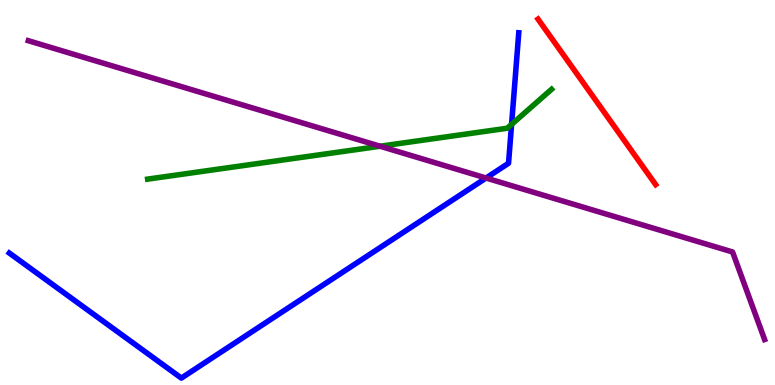[{'lines': ['blue', 'red'], 'intersections': []}, {'lines': ['green', 'red'], 'intersections': []}, {'lines': ['purple', 'red'], 'intersections': []}, {'lines': ['blue', 'green'], 'intersections': [{'x': 6.6, 'y': 6.77}]}, {'lines': ['blue', 'purple'], 'intersections': [{'x': 6.27, 'y': 5.38}]}, {'lines': ['green', 'purple'], 'intersections': [{'x': 4.9, 'y': 6.2}]}]